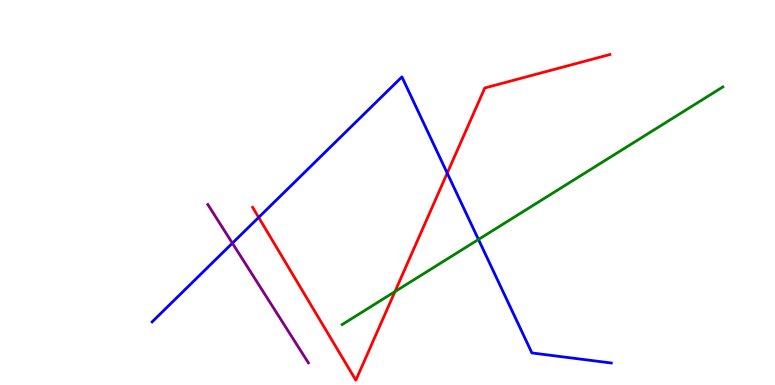[{'lines': ['blue', 'red'], 'intersections': [{'x': 3.34, 'y': 4.35}, {'x': 5.77, 'y': 5.5}]}, {'lines': ['green', 'red'], 'intersections': [{'x': 5.1, 'y': 2.43}]}, {'lines': ['purple', 'red'], 'intersections': []}, {'lines': ['blue', 'green'], 'intersections': [{'x': 6.17, 'y': 3.78}]}, {'lines': ['blue', 'purple'], 'intersections': [{'x': 3.0, 'y': 3.68}]}, {'lines': ['green', 'purple'], 'intersections': []}]